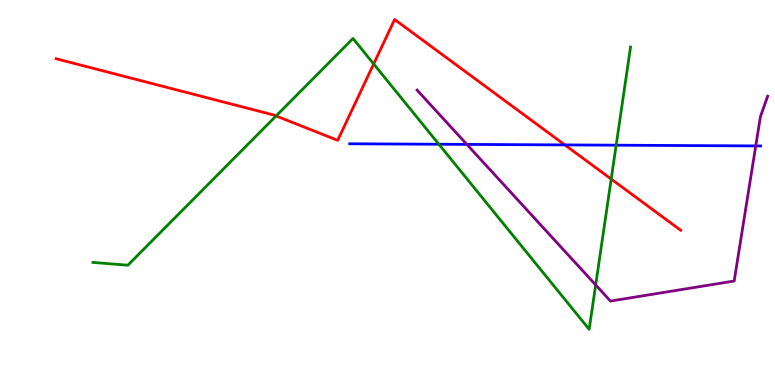[{'lines': ['blue', 'red'], 'intersections': [{'x': 7.29, 'y': 6.24}]}, {'lines': ['green', 'red'], 'intersections': [{'x': 3.56, 'y': 6.99}, {'x': 4.82, 'y': 8.34}, {'x': 7.89, 'y': 5.35}]}, {'lines': ['purple', 'red'], 'intersections': []}, {'lines': ['blue', 'green'], 'intersections': [{'x': 5.66, 'y': 6.25}, {'x': 7.95, 'y': 6.23}]}, {'lines': ['blue', 'purple'], 'intersections': [{'x': 6.02, 'y': 6.25}, {'x': 9.75, 'y': 6.21}]}, {'lines': ['green', 'purple'], 'intersections': [{'x': 7.69, 'y': 2.6}]}]